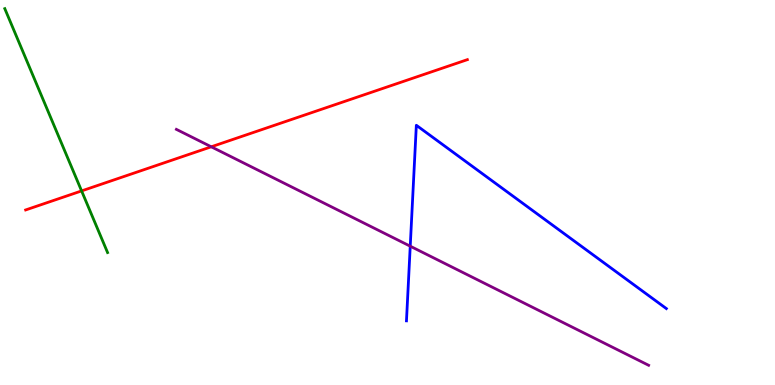[{'lines': ['blue', 'red'], 'intersections': []}, {'lines': ['green', 'red'], 'intersections': [{'x': 1.05, 'y': 5.04}]}, {'lines': ['purple', 'red'], 'intersections': [{'x': 2.73, 'y': 6.19}]}, {'lines': ['blue', 'green'], 'intersections': []}, {'lines': ['blue', 'purple'], 'intersections': [{'x': 5.29, 'y': 3.61}]}, {'lines': ['green', 'purple'], 'intersections': []}]